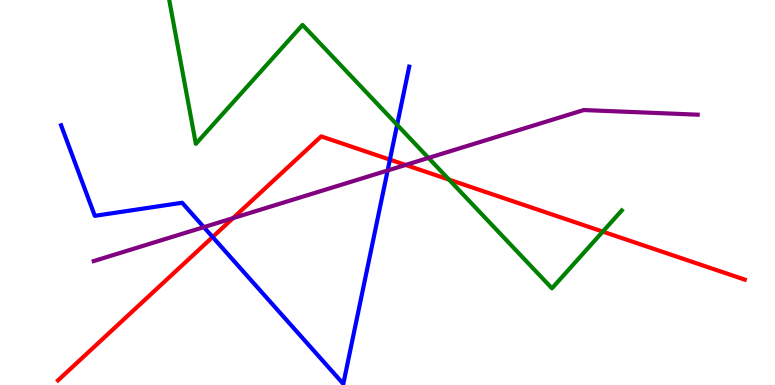[{'lines': ['blue', 'red'], 'intersections': [{'x': 2.74, 'y': 3.84}, {'x': 5.03, 'y': 5.85}]}, {'lines': ['green', 'red'], 'intersections': [{'x': 5.79, 'y': 5.33}, {'x': 7.78, 'y': 3.98}]}, {'lines': ['purple', 'red'], 'intersections': [{'x': 3.01, 'y': 4.33}, {'x': 5.23, 'y': 5.72}]}, {'lines': ['blue', 'green'], 'intersections': [{'x': 5.12, 'y': 6.76}]}, {'lines': ['blue', 'purple'], 'intersections': [{'x': 2.63, 'y': 4.1}, {'x': 5.0, 'y': 5.57}]}, {'lines': ['green', 'purple'], 'intersections': [{'x': 5.53, 'y': 5.9}]}]